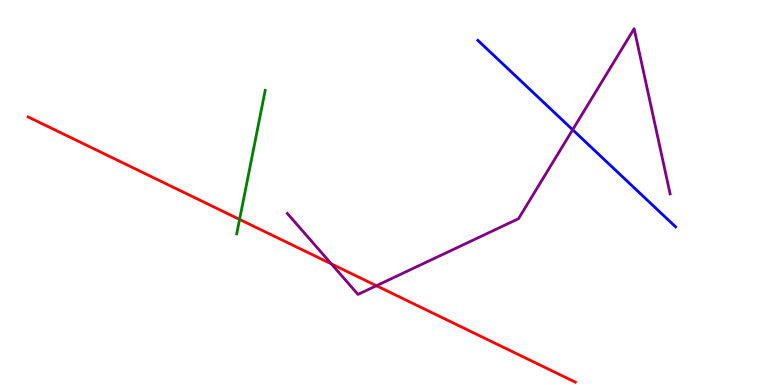[{'lines': ['blue', 'red'], 'intersections': []}, {'lines': ['green', 'red'], 'intersections': [{'x': 3.09, 'y': 4.3}]}, {'lines': ['purple', 'red'], 'intersections': [{'x': 4.28, 'y': 3.14}, {'x': 4.86, 'y': 2.58}]}, {'lines': ['blue', 'green'], 'intersections': []}, {'lines': ['blue', 'purple'], 'intersections': [{'x': 7.39, 'y': 6.63}]}, {'lines': ['green', 'purple'], 'intersections': []}]